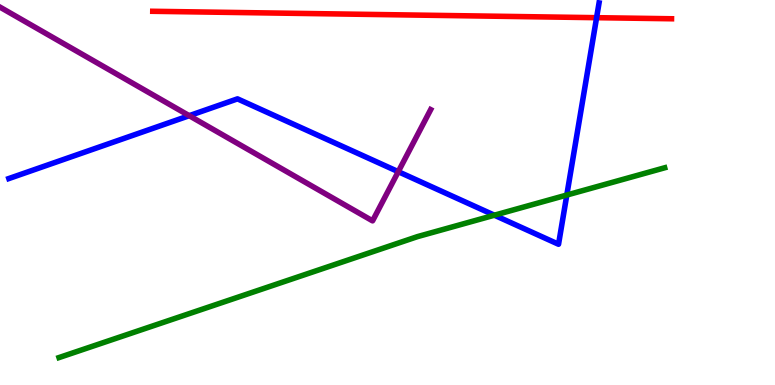[{'lines': ['blue', 'red'], 'intersections': [{'x': 7.7, 'y': 9.54}]}, {'lines': ['green', 'red'], 'intersections': []}, {'lines': ['purple', 'red'], 'intersections': []}, {'lines': ['blue', 'green'], 'intersections': [{'x': 6.38, 'y': 4.41}, {'x': 7.31, 'y': 4.93}]}, {'lines': ['blue', 'purple'], 'intersections': [{'x': 2.44, 'y': 7.0}, {'x': 5.14, 'y': 5.54}]}, {'lines': ['green', 'purple'], 'intersections': []}]